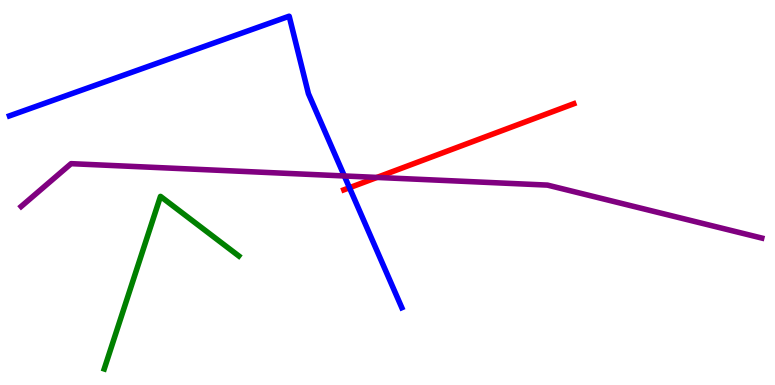[{'lines': ['blue', 'red'], 'intersections': [{'x': 4.51, 'y': 5.12}]}, {'lines': ['green', 'red'], 'intersections': []}, {'lines': ['purple', 'red'], 'intersections': [{'x': 4.86, 'y': 5.39}]}, {'lines': ['blue', 'green'], 'intersections': []}, {'lines': ['blue', 'purple'], 'intersections': [{'x': 4.44, 'y': 5.43}]}, {'lines': ['green', 'purple'], 'intersections': []}]